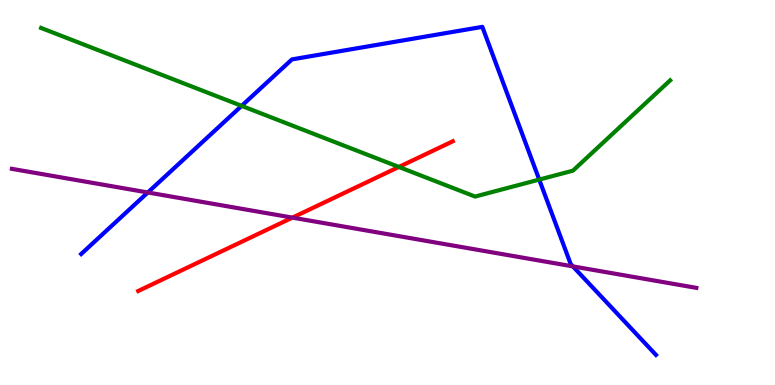[{'lines': ['blue', 'red'], 'intersections': []}, {'lines': ['green', 'red'], 'intersections': [{'x': 5.15, 'y': 5.66}]}, {'lines': ['purple', 'red'], 'intersections': [{'x': 3.77, 'y': 4.35}]}, {'lines': ['blue', 'green'], 'intersections': [{'x': 3.12, 'y': 7.25}, {'x': 6.96, 'y': 5.34}]}, {'lines': ['blue', 'purple'], 'intersections': [{'x': 1.91, 'y': 5.0}, {'x': 7.39, 'y': 3.08}]}, {'lines': ['green', 'purple'], 'intersections': []}]